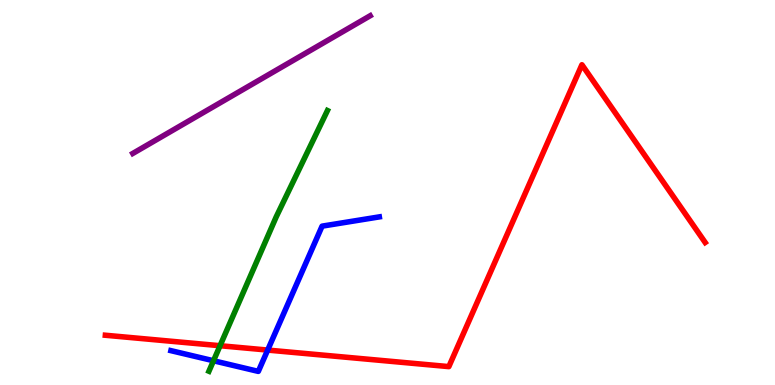[{'lines': ['blue', 'red'], 'intersections': [{'x': 3.45, 'y': 0.907}]}, {'lines': ['green', 'red'], 'intersections': [{'x': 2.84, 'y': 1.02}]}, {'lines': ['purple', 'red'], 'intersections': []}, {'lines': ['blue', 'green'], 'intersections': [{'x': 2.75, 'y': 0.63}]}, {'lines': ['blue', 'purple'], 'intersections': []}, {'lines': ['green', 'purple'], 'intersections': []}]